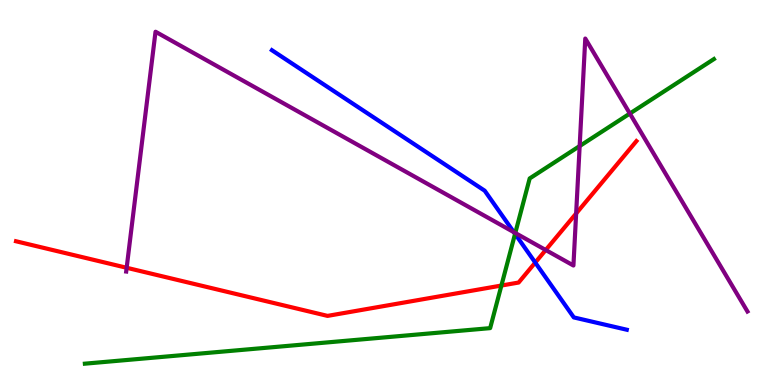[{'lines': ['blue', 'red'], 'intersections': [{'x': 6.91, 'y': 3.18}]}, {'lines': ['green', 'red'], 'intersections': [{'x': 6.47, 'y': 2.58}]}, {'lines': ['purple', 'red'], 'intersections': [{'x': 1.63, 'y': 3.05}, {'x': 7.04, 'y': 3.51}, {'x': 7.43, 'y': 4.45}]}, {'lines': ['blue', 'green'], 'intersections': [{'x': 6.65, 'y': 3.93}]}, {'lines': ['blue', 'purple'], 'intersections': [{'x': 6.63, 'y': 3.97}]}, {'lines': ['green', 'purple'], 'intersections': [{'x': 6.65, 'y': 3.95}, {'x': 7.48, 'y': 6.21}, {'x': 8.13, 'y': 7.05}]}]